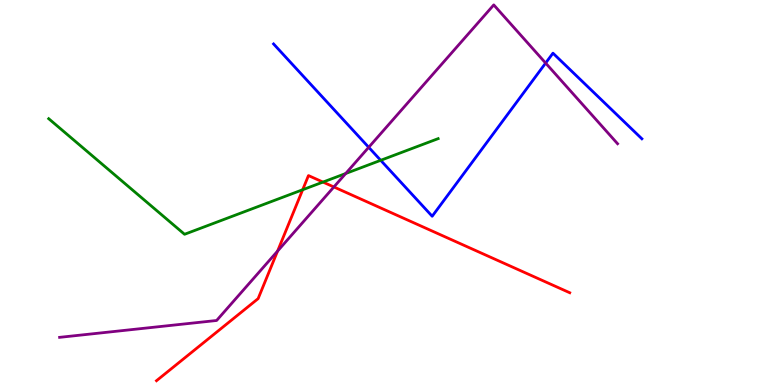[{'lines': ['blue', 'red'], 'intersections': []}, {'lines': ['green', 'red'], 'intersections': [{'x': 3.91, 'y': 5.07}, {'x': 4.17, 'y': 5.27}]}, {'lines': ['purple', 'red'], 'intersections': [{'x': 3.58, 'y': 3.48}, {'x': 4.31, 'y': 5.14}]}, {'lines': ['blue', 'green'], 'intersections': [{'x': 4.91, 'y': 5.84}]}, {'lines': ['blue', 'purple'], 'intersections': [{'x': 4.76, 'y': 6.17}, {'x': 7.04, 'y': 8.36}]}, {'lines': ['green', 'purple'], 'intersections': [{'x': 4.46, 'y': 5.49}]}]